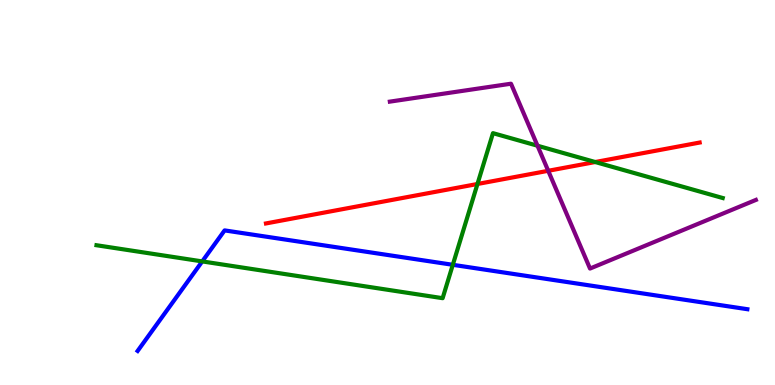[{'lines': ['blue', 'red'], 'intersections': []}, {'lines': ['green', 'red'], 'intersections': [{'x': 6.16, 'y': 5.22}, {'x': 7.68, 'y': 5.79}]}, {'lines': ['purple', 'red'], 'intersections': [{'x': 7.07, 'y': 5.56}]}, {'lines': ['blue', 'green'], 'intersections': [{'x': 2.61, 'y': 3.21}, {'x': 5.84, 'y': 3.12}]}, {'lines': ['blue', 'purple'], 'intersections': []}, {'lines': ['green', 'purple'], 'intersections': [{'x': 6.94, 'y': 6.21}]}]